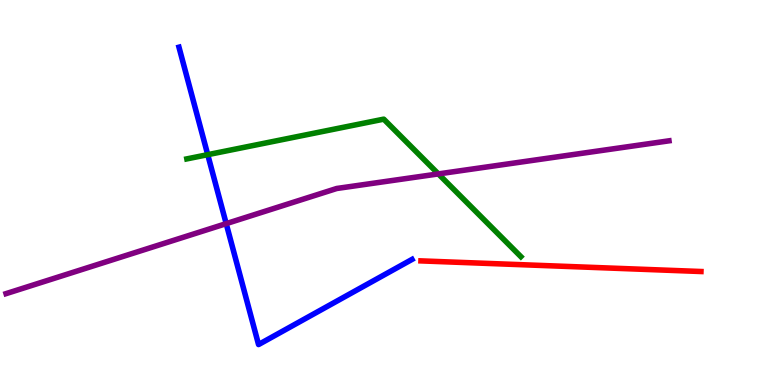[{'lines': ['blue', 'red'], 'intersections': []}, {'lines': ['green', 'red'], 'intersections': []}, {'lines': ['purple', 'red'], 'intersections': []}, {'lines': ['blue', 'green'], 'intersections': [{'x': 2.68, 'y': 5.98}]}, {'lines': ['blue', 'purple'], 'intersections': [{'x': 2.92, 'y': 4.19}]}, {'lines': ['green', 'purple'], 'intersections': [{'x': 5.66, 'y': 5.48}]}]